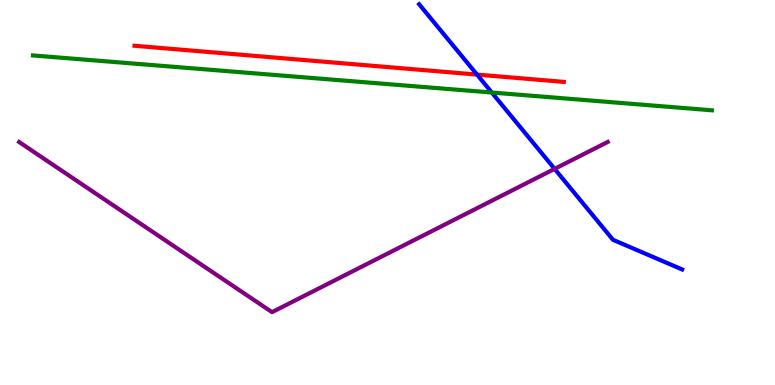[{'lines': ['blue', 'red'], 'intersections': [{'x': 6.16, 'y': 8.06}]}, {'lines': ['green', 'red'], 'intersections': []}, {'lines': ['purple', 'red'], 'intersections': []}, {'lines': ['blue', 'green'], 'intersections': [{'x': 6.35, 'y': 7.6}]}, {'lines': ['blue', 'purple'], 'intersections': [{'x': 7.16, 'y': 5.61}]}, {'lines': ['green', 'purple'], 'intersections': []}]